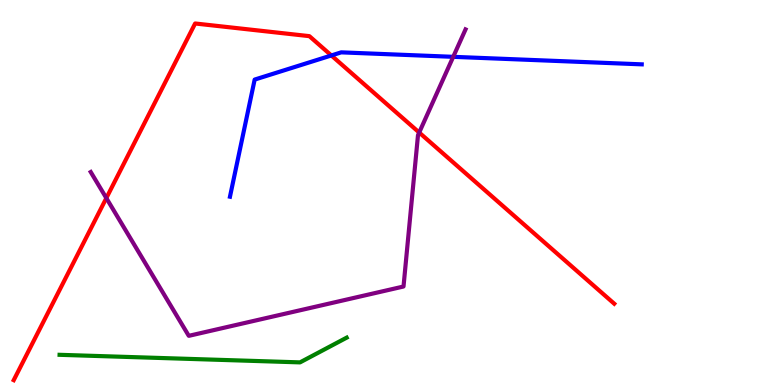[{'lines': ['blue', 'red'], 'intersections': [{'x': 4.28, 'y': 8.56}]}, {'lines': ['green', 'red'], 'intersections': []}, {'lines': ['purple', 'red'], 'intersections': [{'x': 1.37, 'y': 4.86}, {'x': 5.41, 'y': 6.56}]}, {'lines': ['blue', 'green'], 'intersections': []}, {'lines': ['blue', 'purple'], 'intersections': [{'x': 5.85, 'y': 8.52}]}, {'lines': ['green', 'purple'], 'intersections': []}]